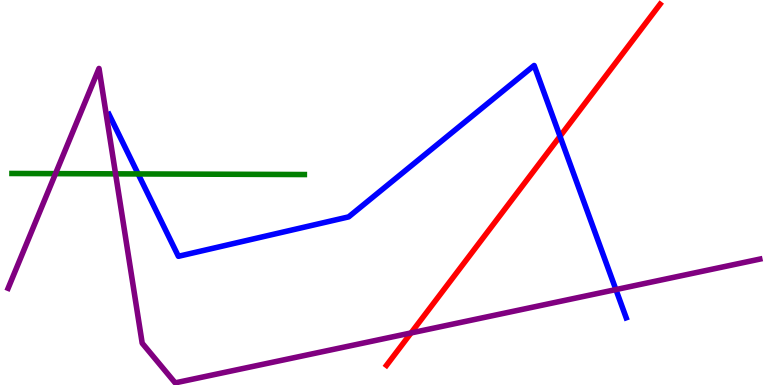[{'lines': ['blue', 'red'], 'intersections': [{'x': 7.23, 'y': 6.46}]}, {'lines': ['green', 'red'], 'intersections': []}, {'lines': ['purple', 'red'], 'intersections': [{'x': 5.3, 'y': 1.35}]}, {'lines': ['blue', 'green'], 'intersections': [{'x': 1.78, 'y': 5.48}]}, {'lines': ['blue', 'purple'], 'intersections': [{'x': 7.95, 'y': 2.48}]}, {'lines': ['green', 'purple'], 'intersections': [{'x': 0.716, 'y': 5.49}, {'x': 1.49, 'y': 5.48}]}]